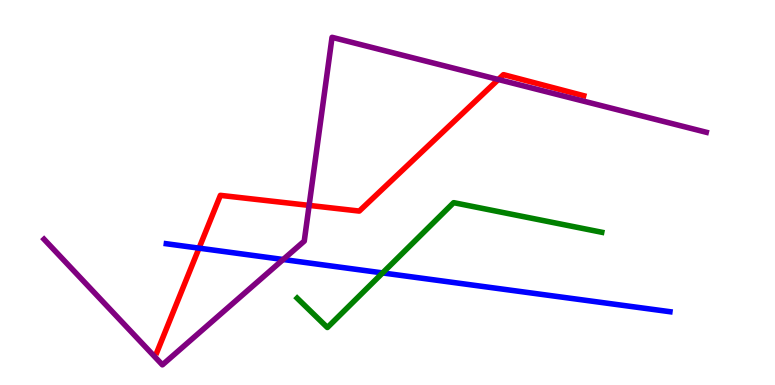[{'lines': ['blue', 'red'], 'intersections': [{'x': 2.57, 'y': 3.55}]}, {'lines': ['green', 'red'], 'intersections': []}, {'lines': ['purple', 'red'], 'intersections': [{'x': 3.99, 'y': 4.67}, {'x': 6.43, 'y': 7.93}]}, {'lines': ['blue', 'green'], 'intersections': [{'x': 4.94, 'y': 2.91}]}, {'lines': ['blue', 'purple'], 'intersections': [{'x': 3.65, 'y': 3.26}]}, {'lines': ['green', 'purple'], 'intersections': []}]